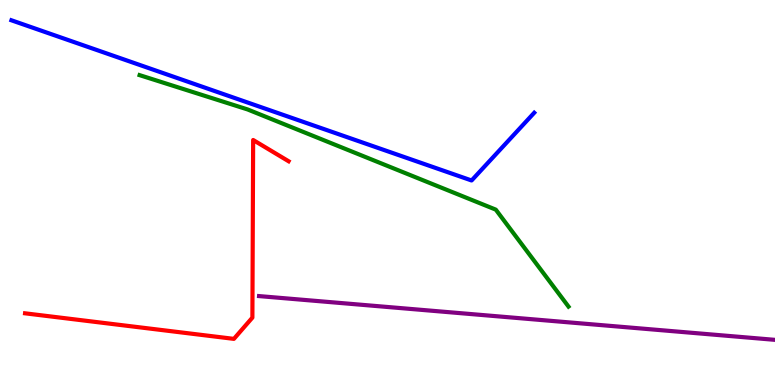[{'lines': ['blue', 'red'], 'intersections': []}, {'lines': ['green', 'red'], 'intersections': []}, {'lines': ['purple', 'red'], 'intersections': []}, {'lines': ['blue', 'green'], 'intersections': []}, {'lines': ['blue', 'purple'], 'intersections': []}, {'lines': ['green', 'purple'], 'intersections': []}]